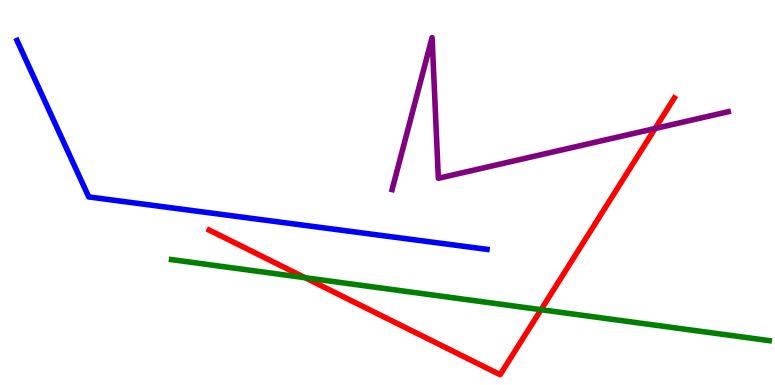[{'lines': ['blue', 'red'], 'intersections': []}, {'lines': ['green', 'red'], 'intersections': [{'x': 3.94, 'y': 2.79}, {'x': 6.98, 'y': 1.96}]}, {'lines': ['purple', 'red'], 'intersections': [{'x': 8.45, 'y': 6.66}]}, {'lines': ['blue', 'green'], 'intersections': []}, {'lines': ['blue', 'purple'], 'intersections': []}, {'lines': ['green', 'purple'], 'intersections': []}]